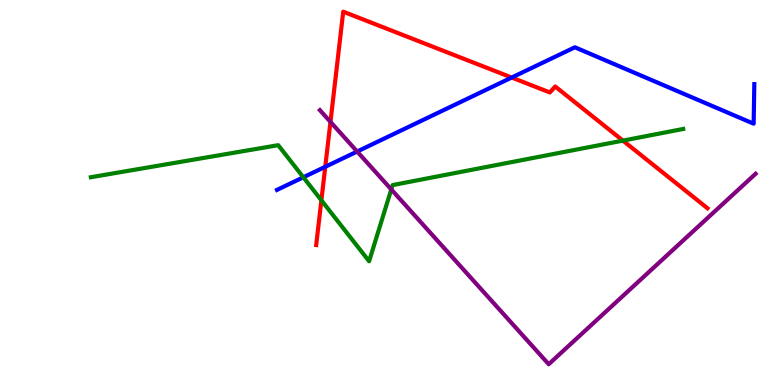[{'lines': ['blue', 'red'], 'intersections': [{'x': 4.2, 'y': 5.67}, {'x': 6.6, 'y': 7.99}]}, {'lines': ['green', 'red'], 'intersections': [{'x': 4.15, 'y': 4.8}, {'x': 8.04, 'y': 6.35}]}, {'lines': ['purple', 'red'], 'intersections': [{'x': 4.26, 'y': 6.83}]}, {'lines': ['blue', 'green'], 'intersections': [{'x': 3.91, 'y': 5.4}]}, {'lines': ['blue', 'purple'], 'intersections': [{'x': 4.61, 'y': 6.06}]}, {'lines': ['green', 'purple'], 'intersections': [{'x': 5.05, 'y': 5.08}]}]